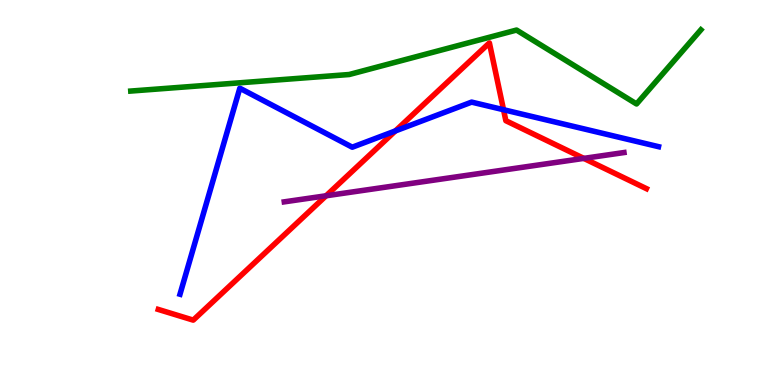[{'lines': ['blue', 'red'], 'intersections': [{'x': 5.1, 'y': 6.6}, {'x': 6.5, 'y': 7.15}]}, {'lines': ['green', 'red'], 'intersections': []}, {'lines': ['purple', 'red'], 'intersections': [{'x': 4.21, 'y': 4.91}, {'x': 7.53, 'y': 5.89}]}, {'lines': ['blue', 'green'], 'intersections': []}, {'lines': ['blue', 'purple'], 'intersections': []}, {'lines': ['green', 'purple'], 'intersections': []}]